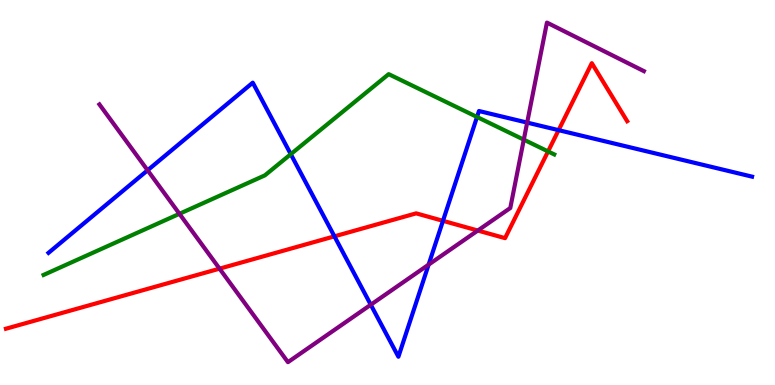[{'lines': ['blue', 'red'], 'intersections': [{'x': 4.32, 'y': 3.86}, {'x': 5.72, 'y': 4.26}, {'x': 7.21, 'y': 6.62}]}, {'lines': ['green', 'red'], 'intersections': [{'x': 7.07, 'y': 6.07}]}, {'lines': ['purple', 'red'], 'intersections': [{'x': 2.83, 'y': 3.02}, {'x': 6.17, 'y': 4.01}]}, {'lines': ['blue', 'green'], 'intersections': [{'x': 3.75, 'y': 6.0}, {'x': 6.16, 'y': 6.96}]}, {'lines': ['blue', 'purple'], 'intersections': [{'x': 1.9, 'y': 5.58}, {'x': 4.78, 'y': 2.08}, {'x': 5.53, 'y': 3.13}, {'x': 6.8, 'y': 6.82}]}, {'lines': ['green', 'purple'], 'intersections': [{'x': 2.32, 'y': 4.45}, {'x': 6.76, 'y': 6.37}]}]